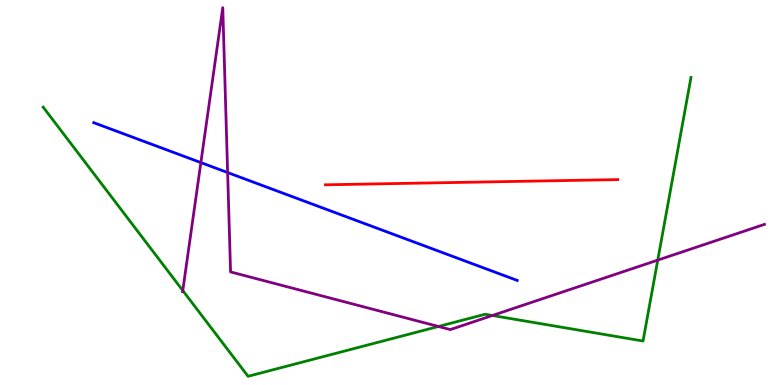[{'lines': ['blue', 'red'], 'intersections': []}, {'lines': ['green', 'red'], 'intersections': []}, {'lines': ['purple', 'red'], 'intersections': []}, {'lines': ['blue', 'green'], 'intersections': []}, {'lines': ['blue', 'purple'], 'intersections': [{'x': 2.59, 'y': 5.78}, {'x': 2.94, 'y': 5.52}]}, {'lines': ['green', 'purple'], 'intersections': [{'x': 2.36, 'y': 2.45}, {'x': 5.66, 'y': 1.52}, {'x': 6.35, 'y': 1.81}, {'x': 8.49, 'y': 3.24}]}]